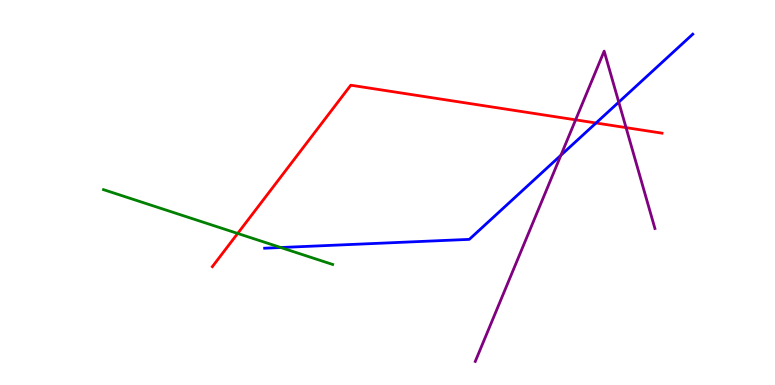[{'lines': ['blue', 'red'], 'intersections': [{'x': 7.69, 'y': 6.81}]}, {'lines': ['green', 'red'], 'intersections': [{'x': 3.07, 'y': 3.94}]}, {'lines': ['purple', 'red'], 'intersections': [{'x': 7.43, 'y': 6.89}, {'x': 8.08, 'y': 6.69}]}, {'lines': ['blue', 'green'], 'intersections': [{'x': 3.62, 'y': 3.57}]}, {'lines': ['blue', 'purple'], 'intersections': [{'x': 7.24, 'y': 5.97}, {'x': 7.98, 'y': 7.35}]}, {'lines': ['green', 'purple'], 'intersections': []}]